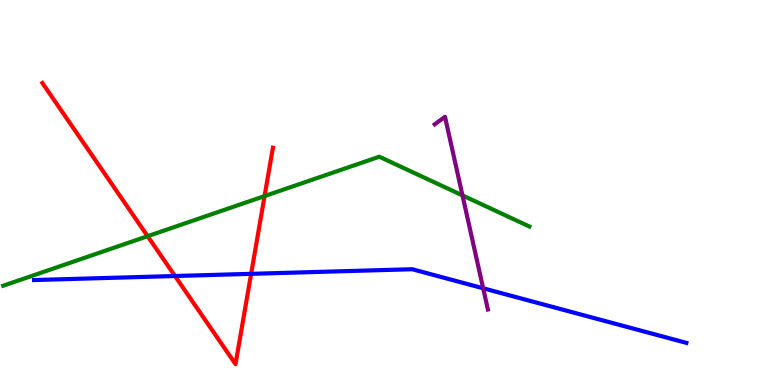[{'lines': ['blue', 'red'], 'intersections': [{'x': 2.26, 'y': 2.83}, {'x': 3.24, 'y': 2.89}]}, {'lines': ['green', 'red'], 'intersections': [{'x': 1.9, 'y': 3.87}, {'x': 3.41, 'y': 4.91}]}, {'lines': ['purple', 'red'], 'intersections': []}, {'lines': ['blue', 'green'], 'intersections': []}, {'lines': ['blue', 'purple'], 'intersections': [{'x': 6.23, 'y': 2.51}]}, {'lines': ['green', 'purple'], 'intersections': [{'x': 5.97, 'y': 4.92}]}]